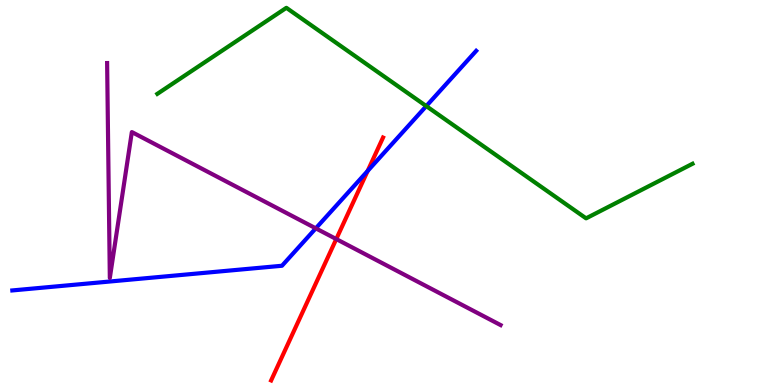[{'lines': ['blue', 'red'], 'intersections': [{'x': 4.74, 'y': 5.56}]}, {'lines': ['green', 'red'], 'intersections': []}, {'lines': ['purple', 'red'], 'intersections': [{'x': 4.34, 'y': 3.79}]}, {'lines': ['blue', 'green'], 'intersections': [{'x': 5.5, 'y': 7.24}]}, {'lines': ['blue', 'purple'], 'intersections': [{'x': 4.07, 'y': 4.07}]}, {'lines': ['green', 'purple'], 'intersections': []}]